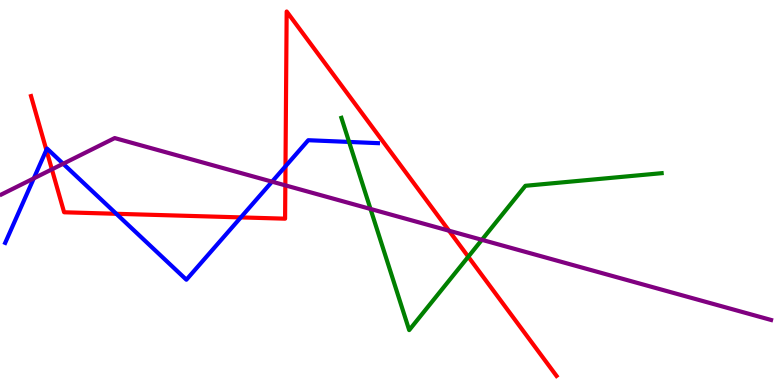[{'lines': ['blue', 'red'], 'intersections': [{'x': 0.598, 'y': 6.1}, {'x': 1.5, 'y': 4.45}, {'x': 3.11, 'y': 4.35}, {'x': 3.68, 'y': 5.68}]}, {'lines': ['green', 'red'], 'intersections': [{'x': 6.04, 'y': 3.33}]}, {'lines': ['purple', 'red'], 'intersections': [{'x': 0.67, 'y': 5.6}, {'x': 3.68, 'y': 5.19}, {'x': 5.79, 'y': 4.01}]}, {'lines': ['blue', 'green'], 'intersections': [{'x': 4.5, 'y': 6.31}]}, {'lines': ['blue', 'purple'], 'intersections': [{'x': 0.436, 'y': 5.37}, {'x': 0.815, 'y': 5.75}, {'x': 3.51, 'y': 5.28}]}, {'lines': ['green', 'purple'], 'intersections': [{'x': 4.78, 'y': 4.57}, {'x': 6.22, 'y': 3.77}]}]